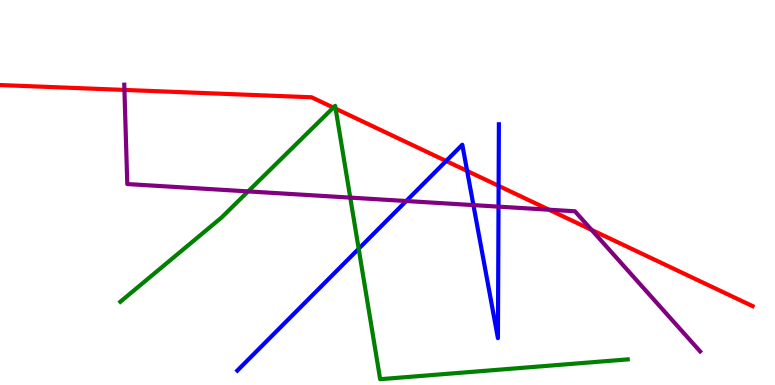[{'lines': ['blue', 'red'], 'intersections': [{'x': 5.76, 'y': 5.82}, {'x': 6.03, 'y': 5.56}, {'x': 6.43, 'y': 5.17}]}, {'lines': ['green', 'red'], 'intersections': [{'x': 4.3, 'y': 7.2}, {'x': 4.33, 'y': 7.18}]}, {'lines': ['purple', 'red'], 'intersections': [{'x': 1.61, 'y': 7.66}, {'x': 7.08, 'y': 4.55}, {'x': 7.63, 'y': 4.03}]}, {'lines': ['blue', 'green'], 'intersections': [{'x': 4.63, 'y': 3.54}]}, {'lines': ['blue', 'purple'], 'intersections': [{'x': 5.24, 'y': 4.78}, {'x': 6.11, 'y': 4.67}, {'x': 6.43, 'y': 4.63}]}, {'lines': ['green', 'purple'], 'intersections': [{'x': 3.2, 'y': 5.03}, {'x': 4.52, 'y': 4.87}]}]